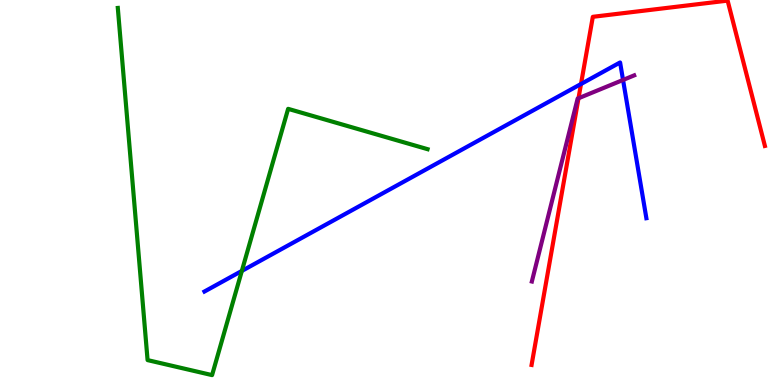[{'lines': ['blue', 'red'], 'intersections': [{'x': 7.5, 'y': 7.82}]}, {'lines': ['green', 'red'], 'intersections': []}, {'lines': ['purple', 'red'], 'intersections': [{'x': 7.46, 'y': 7.45}]}, {'lines': ['blue', 'green'], 'intersections': [{'x': 3.12, 'y': 2.96}]}, {'lines': ['blue', 'purple'], 'intersections': [{'x': 8.04, 'y': 7.92}]}, {'lines': ['green', 'purple'], 'intersections': []}]